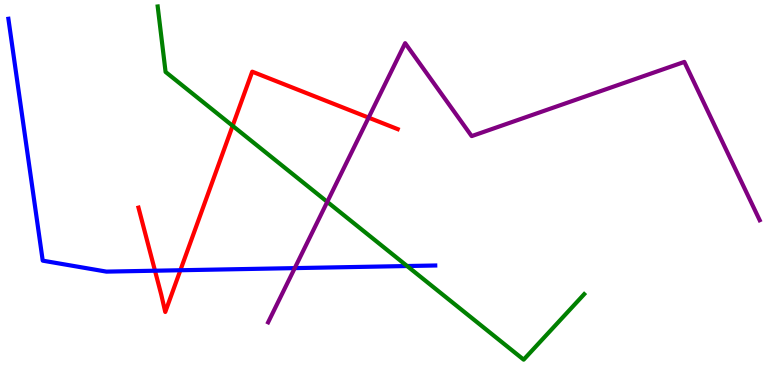[{'lines': ['blue', 'red'], 'intersections': [{'x': 2.0, 'y': 2.97}, {'x': 2.33, 'y': 2.98}]}, {'lines': ['green', 'red'], 'intersections': [{'x': 3.0, 'y': 6.73}]}, {'lines': ['purple', 'red'], 'intersections': [{'x': 4.76, 'y': 6.94}]}, {'lines': ['blue', 'green'], 'intersections': [{'x': 5.25, 'y': 3.09}]}, {'lines': ['blue', 'purple'], 'intersections': [{'x': 3.8, 'y': 3.04}]}, {'lines': ['green', 'purple'], 'intersections': [{'x': 4.22, 'y': 4.76}]}]